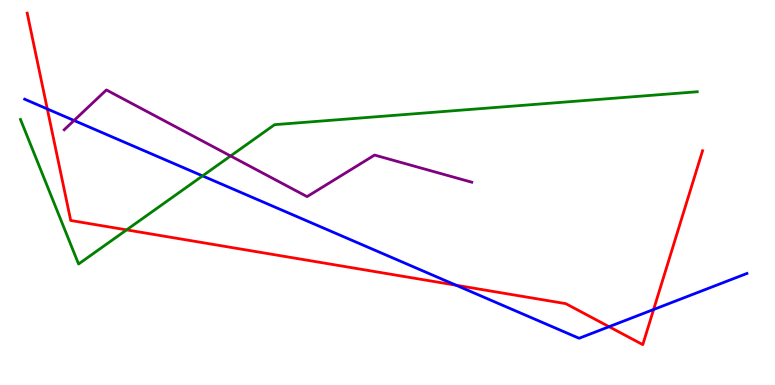[{'lines': ['blue', 'red'], 'intersections': [{'x': 0.61, 'y': 7.17}, {'x': 5.88, 'y': 2.59}, {'x': 7.86, 'y': 1.51}, {'x': 8.43, 'y': 1.96}]}, {'lines': ['green', 'red'], 'intersections': [{'x': 1.63, 'y': 4.03}]}, {'lines': ['purple', 'red'], 'intersections': []}, {'lines': ['blue', 'green'], 'intersections': [{'x': 2.61, 'y': 5.43}]}, {'lines': ['blue', 'purple'], 'intersections': [{'x': 0.956, 'y': 6.87}]}, {'lines': ['green', 'purple'], 'intersections': [{'x': 2.98, 'y': 5.95}]}]